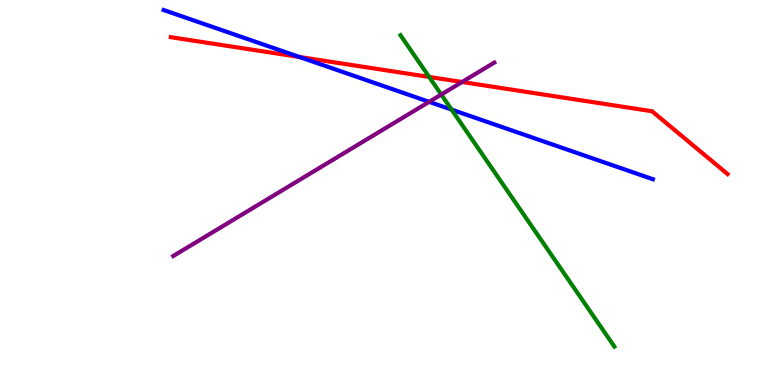[{'lines': ['blue', 'red'], 'intersections': [{'x': 3.86, 'y': 8.52}]}, {'lines': ['green', 'red'], 'intersections': [{'x': 5.54, 'y': 8.0}]}, {'lines': ['purple', 'red'], 'intersections': [{'x': 5.96, 'y': 7.87}]}, {'lines': ['blue', 'green'], 'intersections': [{'x': 5.83, 'y': 7.15}]}, {'lines': ['blue', 'purple'], 'intersections': [{'x': 5.54, 'y': 7.35}]}, {'lines': ['green', 'purple'], 'intersections': [{'x': 5.69, 'y': 7.54}]}]